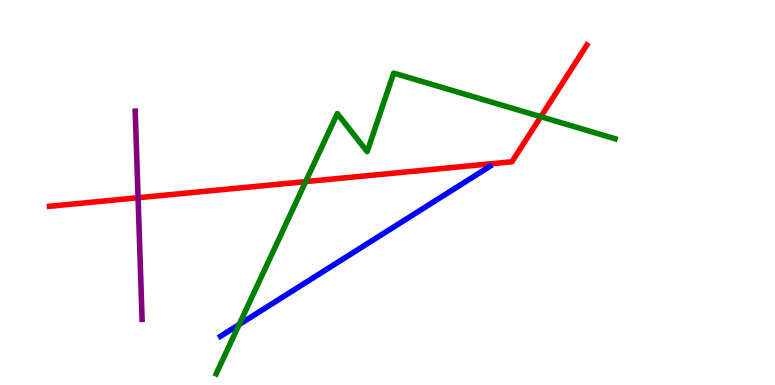[{'lines': ['blue', 'red'], 'intersections': []}, {'lines': ['green', 'red'], 'intersections': [{'x': 3.94, 'y': 5.28}, {'x': 6.98, 'y': 6.97}]}, {'lines': ['purple', 'red'], 'intersections': [{'x': 1.78, 'y': 4.86}]}, {'lines': ['blue', 'green'], 'intersections': [{'x': 3.09, 'y': 1.57}]}, {'lines': ['blue', 'purple'], 'intersections': []}, {'lines': ['green', 'purple'], 'intersections': []}]